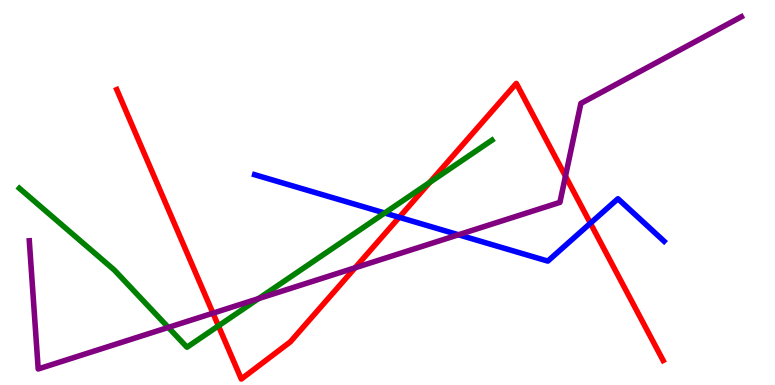[{'lines': ['blue', 'red'], 'intersections': [{'x': 5.15, 'y': 4.36}, {'x': 7.62, 'y': 4.2}]}, {'lines': ['green', 'red'], 'intersections': [{'x': 2.82, 'y': 1.54}, {'x': 5.54, 'y': 5.26}]}, {'lines': ['purple', 'red'], 'intersections': [{'x': 2.75, 'y': 1.87}, {'x': 4.58, 'y': 3.04}, {'x': 7.3, 'y': 5.42}]}, {'lines': ['blue', 'green'], 'intersections': [{'x': 4.96, 'y': 4.47}]}, {'lines': ['blue', 'purple'], 'intersections': [{'x': 5.92, 'y': 3.9}]}, {'lines': ['green', 'purple'], 'intersections': [{'x': 2.17, 'y': 1.5}, {'x': 3.34, 'y': 2.24}]}]